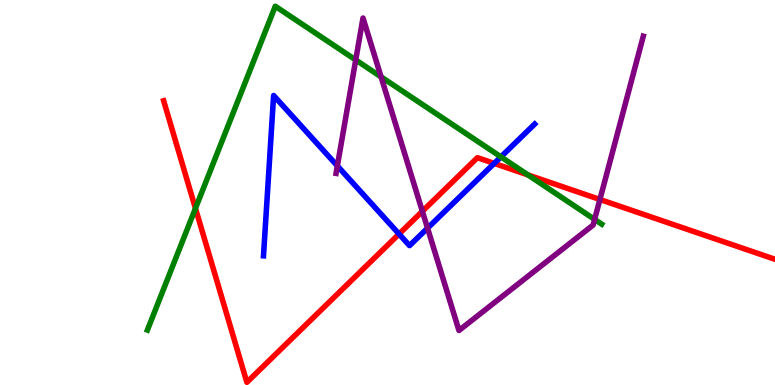[{'lines': ['blue', 'red'], 'intersections': [{'x': 5.15, 'y': 3.92}, {'x': 6.38, 'y': 5.76}]}, {'lines': ['green', 'red'], 'intersections': [{'x': 2.52, 'y': 4.59}, {'x': 6.81, 'y': 5.46}]}, {'lines': ['purple', 'red'], 'intersections': [{'x': 5.45, 'y': 4.51}, {'x': 7.74, 'y': 4.82}]}, {'lines': ['blue', 'green'], 'intersections': [{'x': 6.46, 'y': 5.93}]}, {'lines': ['blue', 'purple'], 'intersections': [{'x': 4.35, 'y': 5.69}, {'x': 5.52, 'y': 4.07}]}, {'lines': ['green', 'purple'], 'intersections': [{'x': 4.59, 'y': 8.44}, {'x': 4.92, 'y': 8.0}, {'x': 7.67, 'y': 4.3}]}]